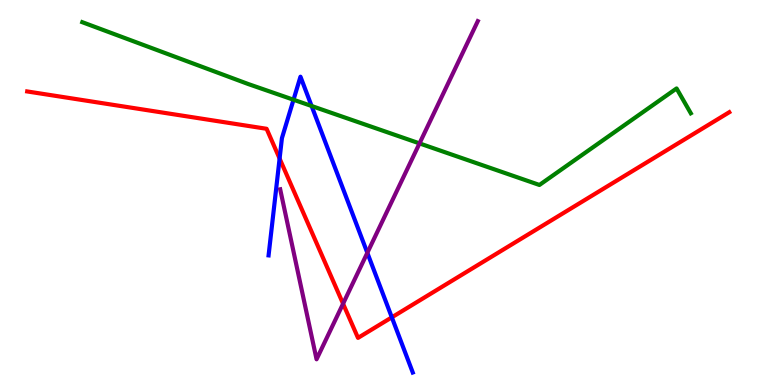[{'lines': ['blue', 'red'], 'intersections': [{'x': 3.61, 'y': 5.88}, {'x': 5.06, 'y': 1.76}]}, {'lines': ['green', 'red'], 'intersections': []}, {'lines': ['purple', 'red'], 'intersections': [{'x': 4.43, 'y': 2.11}]}, {'lines': ['blue', 'green'], 'intersections': [{'x': 3.79, 'y': 7.41}, {'x': 4.02, 'y': 7.25}]}, {'lines': ['blue', 'purple'], 'intersections': [{'x': 4.74, 'y': 3.43}]}, {'lines': ['green', 'purple'], 'intersections': [{'x': 5.41, 'y': 6.28}]}]